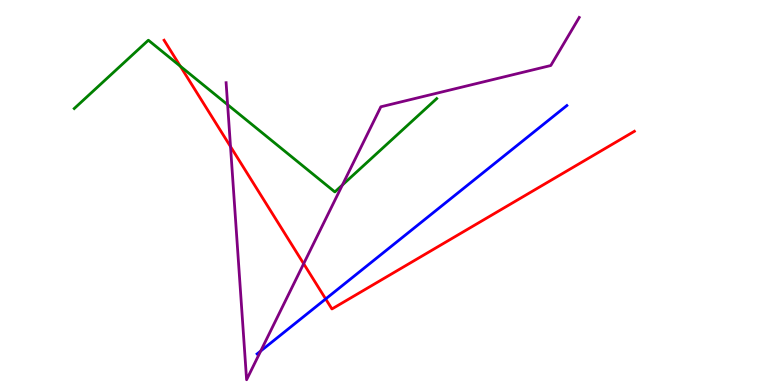[{'lines': ['blue', 'red'], 'intersections': [{'x': 4.2, 'y': 2.24}]}, {'lines': ['green', 'red'], 'intersections': [{'x': 2.33, 'y': 8.28}]}, {'lines': ['purple', 'red'], 'intersections': [{'x': 2.97, 'y': 6.19}, {'x': 3.92, 'y': 3.15}]}, {'lines': ['blue', 'green'], 'intersections': []}, {'lines': ['blue', 'purple'], 'intersections': [{'x': 3.36, 'y': 0.883}]}, {'lines': ['green', 'purple'], 'intersections': [{'x': 2.94, 'y': 7.28}, {'x': 4.42, 'y': 5.19}]}]